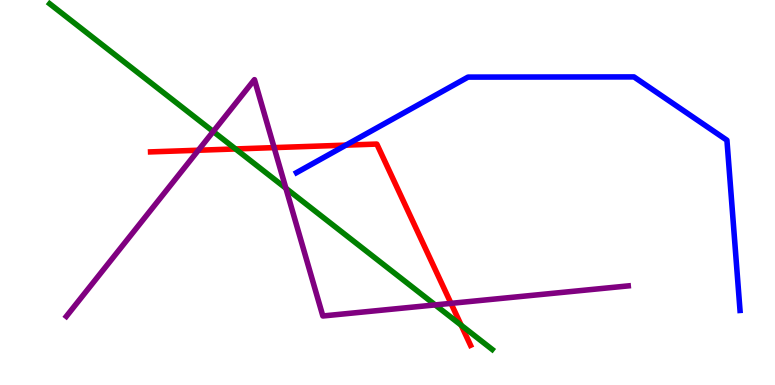[{'lines': ['blue', 'red'], 'intersections': [{'x': 4.46, 'y': 6.23}]}, {'lines': ['green', 'red'], 'intersections': [{'x': 3.04, 'y': 6.13}, {'x': 5.95, 'y': 1.55}]}, {'lines': ['purple', 'red'], 'intersections': [{'x': 2.56, 'y': 6.1}, {'x': 3.54, 'y': 6.17}, {'x': 5.82, 'y': 2.12}]}, {'lines': ['blue', 'green'], 'intersections': []}, {'lines': ['blue', 'purple'], 'intersections': []}, {'lines': ['green', 'purple'], 'intersections': [{'x': 2.75, 'y': 6.58}, {'x': 3.69, 'y': 5.11}, {'x': 5.62, 'y': 2.08}]}]